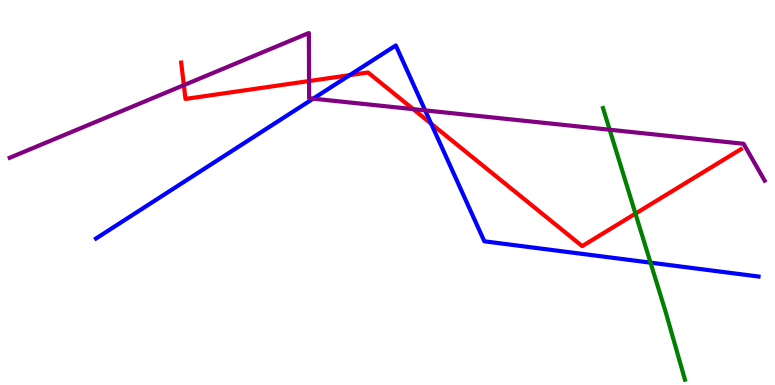[{'lines': ['blue', 'red'], 'intersections': [{'x': 4.51, 'y': 8.05}, {'x': 5.56, 'y': 6.79}]}, {'lines': ['green', 'red'], 'intersections': [{'x': 8.2, 'y': 4.45}]}, {'lines': ['purple', 'red'], 'intersections': [{'x': 2.37, 'y': 7.79}, {'x': 3.99, 'y': 7.9}, {'x': 5.33, 'y': 7.17}]}, {'lines': ['blue', 'green'], 'intersections': [{'x': 8.39, 'y': 3.18}]}, {'lines': ['blue', 'purple'], 'intersections': [{'x': 4.04, 'y': 7.44}, {'x': 5.49, 'y': 7.13}]}, {'lines': ['green', 'purple'], 'intersections': [{'x': 7.87, 'y': 6.63}]}]